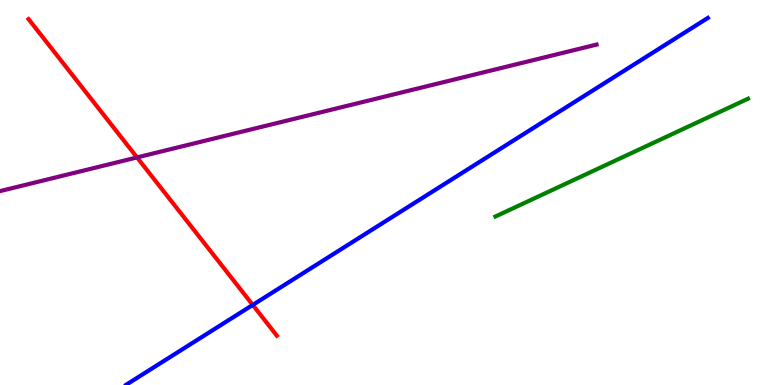[{'lines': ['blue', 'red'], 'intersections': [{'x': 3.26, 'y': 2.08}]}, {'lines': ['green', 'red'], 'intersections': []}, {'lines': ['purple', 'red'], 'intersections': [{'x': 1.77, 'y': 5.91}]}, {'lines': ['blue', 'green'], 'intersections': []}, {'lines': ['blue', 'purple'], 'intersections': []}, {'lines': ['green', 'purple'], 'intersections': []}]